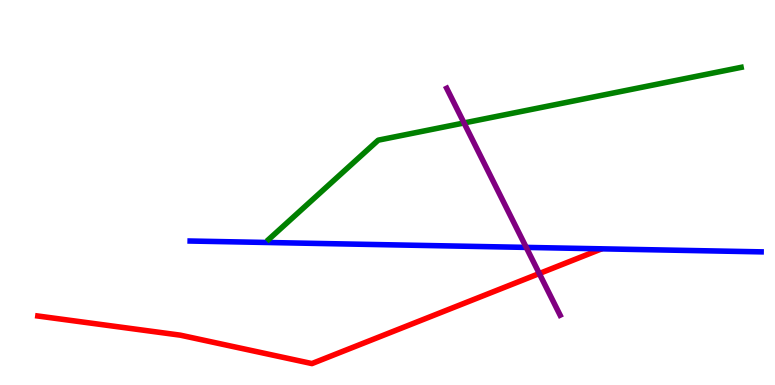[{'lines': ['blue', 'red'], 'intersections': []}, {'lines': ['green', 'red'], 'intersections': []}, {'lines': ['purple', 'red'], 'intersections': [{'x': 6.96, 'y': 2.9}]}, {'lines': ['blue', 'green'], 'intersections': []}, {'lines': ['blue', 'purple'], 'intersections': [{'x': 6.79, 'y': 3.57}]}, {'lines': ['green', 'purple'], 'intersections': [{'x': 5.99, 'y': 6.81}]}]